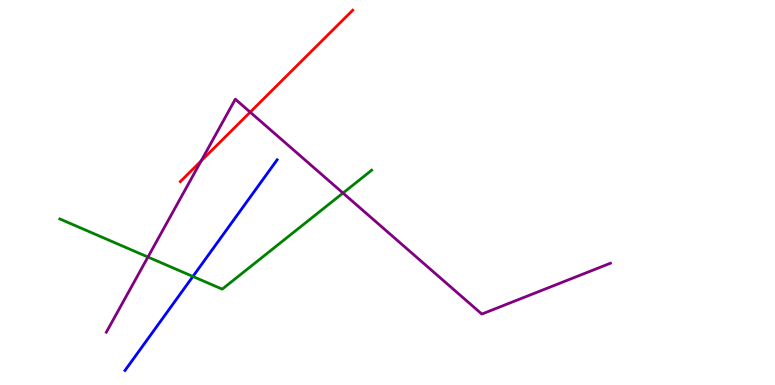[{'lines': ['blue', 'red'], 'intersections': []}, {'lines': ['green', 'red'], 'intersections': []}, {'lines': ['purple', 'red'], 'intersections': [{'x': 2.6, 'y': 5.82}, {'x': 3.23, 'y': 7.09}]}, {'lines': ['blue', 'green'], 'intersections': [{'x': 2.49, 'y': 2.82}]}, {'lines': ['blue', 'purple'], 'intersections': []}, {'lines': ['green', 'purple'], 'intersections': [{'x': 1.91, 'y': 3.32}, {'x': 4.43, 'y': 4.99}]}]